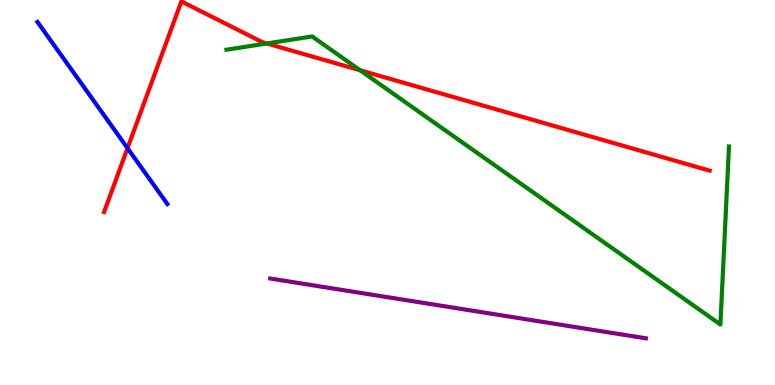[{'lines': ['blue', 'red'], 'intersections': [{'x': 1.65, 'y': 6.15}]}, {'lines': ['green', 'red'], 'intersections': [{'x': 3.44, 'y': 8.87}, {'x': 4.65, 'y': 8.18}]}, {'lines': ['purple', 'red'], 'intersections': []}, {'lines': ['blue', 'green'], 'intersections': []}, {'lines': ['blue', 'purple'], 'intersections': []}, {'lines': ['green', 'purple'], 'intersections': []}]